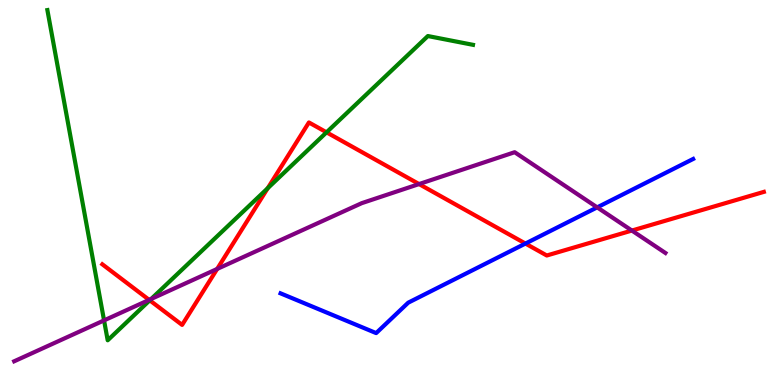[{'lines': ['blue', 'red'], 'intersections': [{'x': 6.78, 'y': 3.67}]}, {'lines': ['green', 'red'], 'intersections': [{'x': 1.93, 'y': 2.2}, {'x': 3.45, 'y': 5.11}, {'x': 4.21, 'y': 6.56}]}, {'lines': ['purple', 'red'], 'intersections': [{'x': 1.92, 'y': 2.21}, {'x': 2.8, 'y': 3.01}, {'x': 5.41, 'y': 5.22}, {'x': 8.15, 'y': 4.01}]}, {'lines': ['blue', 'green'], 'intersections': []}, {'lines': ['blue', 'purple'], 'intersections': [{'x': 7.71, 'y': 4.61}]}, {'lines': ['green', 'purple'], 'intersections': [{'x': 1.34, 'y': 1.68}, {'x': 1.95, 'y': 2.23}]}]